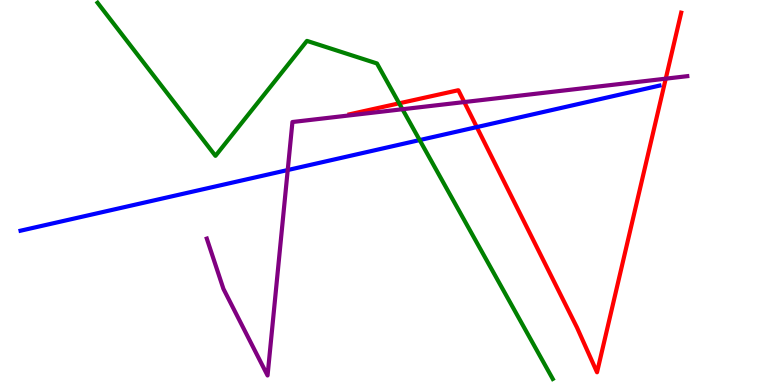[{'lines': ['blue', 'red'], 'intersections': [{'x': 6.15, 'y': 6.7}]}, {'lines': ['green', 'red'], 'intersections': [{'x': 5.15, 'y': 7.32}]}, {'lines': ['purple', 'red'], 'intersections': [{'x': 5.99, 'y': 7.35}, {'x': 8.59, 'y': 7.96}]}, {'lines': ['blue', 'green'], 'intersections': [{'x': 5.41, 'y': 6.36}]}, {'lines': ['blue', 'purple'], 'intersections': [{'x': 3.71, 'y': 5.58}]}, {'lines': ['green', 'purple'], 'intersections': [{'x': 5.19, 'y': 7.16}]}]